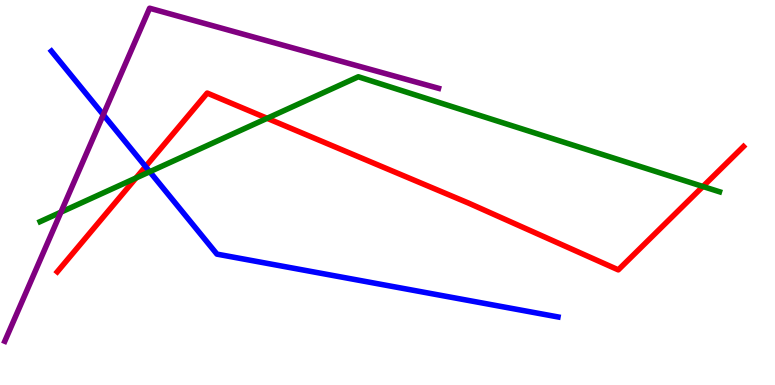[{'lines': ['blue', 'red'], 'intersections': [{'x': 1.88, 'y': 5.67}]}, {'lines': ['green', 'red'], 'intersections': [{'x': 1.75, 'y': 5.38}, {'x': 3.45, 'y': 6.93}, {'x': 9.07, 'y': 5.16}]}, {'lines': ['purple', 'red'], 'intersections': []}, {'lines': ['blue', 'green'], 'intersections': [{'x': 1.93, 'y': 5.54}]}, {'lines': ['blue', 'purple'], 'intersections': [{'x': 1.33, 'y': 7.02}]}, {'lines': ['green', 'purple'], 'intersections': [{'x': 0.786, 'y': 4.49}]}]